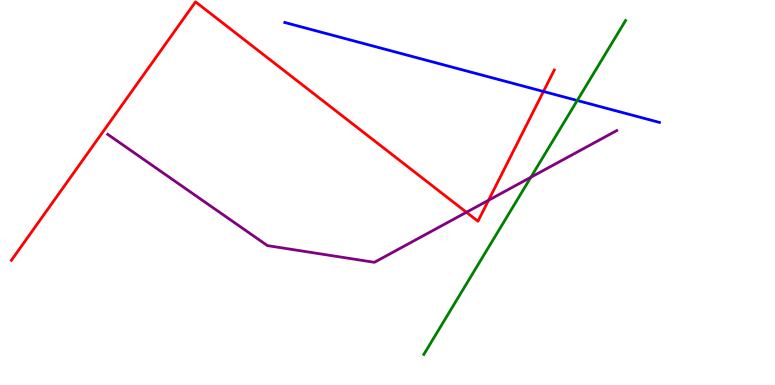[{'lines': ['blue', 'red'], 'intersections': [{'x': 7.01, 'y': 7.62}]}, {'lines': ['green', 'red'], 'intersections': []}, {'lines': ['purple', 'red'], 'intersections': [{'x': 6.02, 'y': 4.49}, {'x': 6.3, 'y': 4.8}]}, {'lines': ['blue', 'green'], 'intersections': [{'x': 7.45, 'y': 7.39}]}, {'lines': ['blue', 'purple'], 'intersections': []}, {'lines': ['green', 'purple'], 'intersections': [{'x': 6.85, 'y': 5.4}]}]